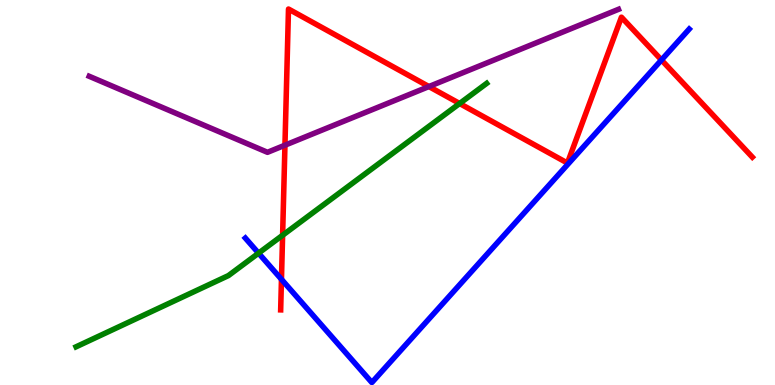[{'lines': ['blue', 'red'], 'intersections': [{'x': 3.63, 'y': 2.74}, {'x': 8.53, 'y': 8.44}]}, {'lines': ['green', 'red'], 'intersections': [{'x': 3.65, 'y': 3.89}, {'x': 5.93, 'y': 7.31}]}, {'lines': ['purple', 'red'], 'intersections': [{'x': 3.68, 'y': 6.23}, {'x': 5.53, 'y': 7.75}]}, {'lines': ['blue', 'green'], 'intersections': [{'x': 3.34, 'y': 3.42}]}, {'lines': ['blue', 'purple'], 'intersections': []}, {'lines': ['green', 'purple'], 'intersections': []}]